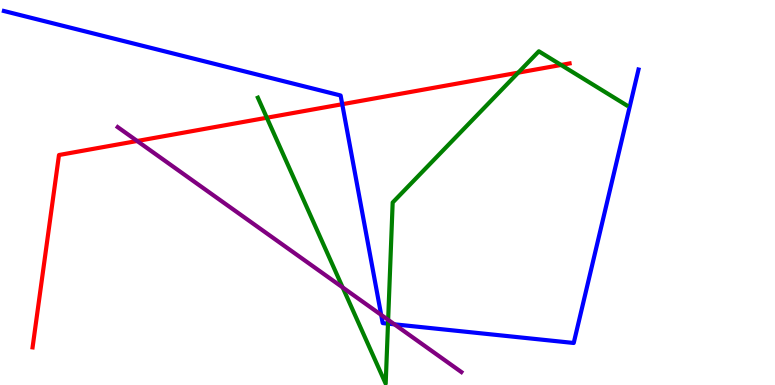[{'lines': ['blue', 'red'], 'intersections': [{'x': 4.42, 'y': 7.29}]}, {'lines': ['green', 'red'], 'intersections': [{'x': 3.44, 'y': 6.94}, {'x': 6.69, 'y': 8.11}, {'x': 7.24, 'y': 8.31}]}, {'lines': ['purple', 'red'], 'intersections': [{'x': 1.77, 'y': 6.34}]}, {'lines': ['blue', 'green'], 'intersections': [{'x': 5.01, 'y': 1.59}]}, {'lines': ['blue', 'purple'], 'intersections': [{'x': 4.92, 'y': 1.82}, {'x': 5.09, 'y': 1.58}]}, {'lines': ['green', 'purple'], 'intersections': [{'x': 4.42, 'y': 2.53}, {'x': 5.01, 'y': 1.69}]}]